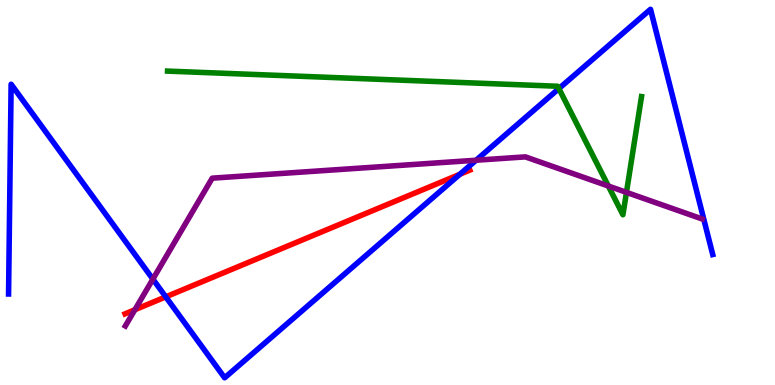[{'lines': ['blue', 'red'], 'intersections': [{'x': 2.14, 'y': 2.29}, {'x': 5.93, 'y': 5.47}]}, {'lines': ['green', 'red'], 'intersections': []}, {'lines': ['purple', 'red'], 'intersections': [{'x': 1.74, 'y': 1.96}]}, {'lines': ['blue', 'green'], 'intersections': [{'x': 7.21, 'y': 7.7}]}, {'lines': ['blue', 'purple'], 'intersections': [{'x': 1.97, 'y': 2.75}, {'x': 6.14, 'y': 5.84}]}, {'lines': ['green', 'purple'], 'intersections': [{'x': 7.85, 'y': 5.17}, {'x': 8.08, 'y': 5.0}]}]